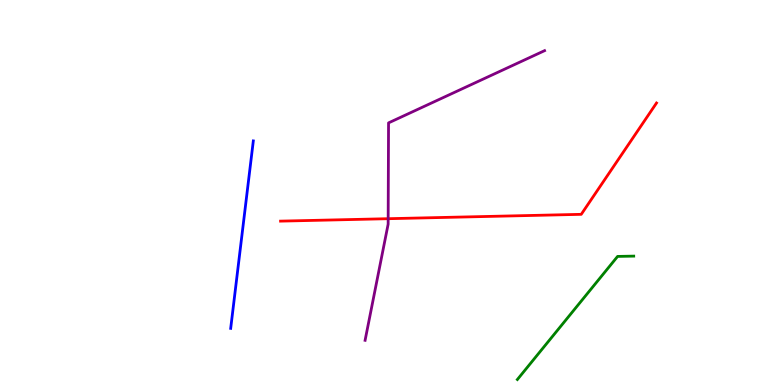[{'lines': ['blue', 'red'], 'intersections': []}, {'lines': ['green', 'red'], 'intersections': []}, {'lines': ['purple', 'red'], 'intersections': [{'x': 5.01, 'y': 4.32}]}, {'lines': ['blue', 'green'], 'intersections': []}, {'lines': ['blue', 'purple'], 'intersections': []}, {'lines': ['green', 'purple'], 'intersections': []}]